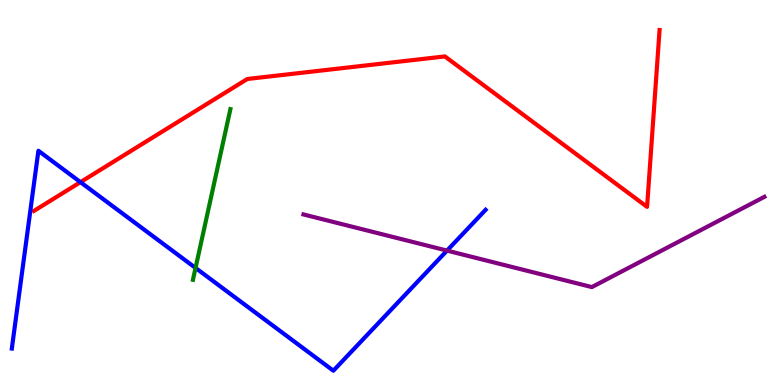[{'lines': ['blue', 'red'], 'intersections': [{'x': 1.04, 'y': 5.27}]}, {'lines': ['green', 'red'], 'intersections': []}, {'lines': ['purple', 'red'], 'intersections': []}, {'lines': ['blue', 'green'], 'intersections': [{'x': 2.52, 'y': 3.04}]}, {'lines': ['blue', 'purple'], 'intersections': [{'x': 5.77, 'y': 3.49}]}, {'lines': ['green', 'purple'], 'intersections': []}]